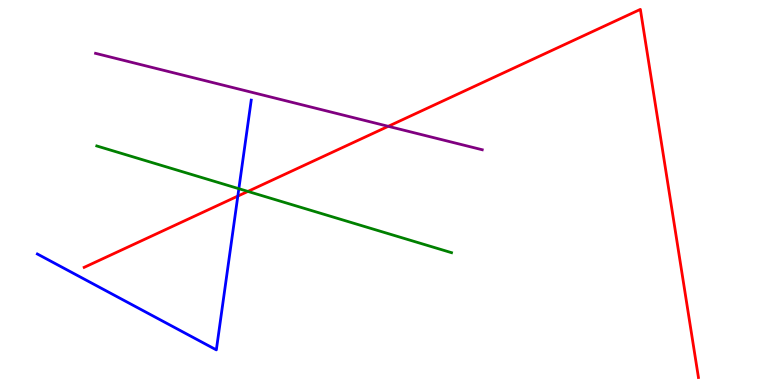[{'lines': ['blue', 'red'], 'intersections': [{'x': 3.07, 'y': 4.91}]}, {'lines': ['green', 'red'], 'intersections': [{'x': 3.2, 'y': 5.03}]}, {'lines': ['purple', 'red'], 'intersections': [{'x': 5.01, 'y': 6.72}]}, {'lines': ['blue', 'green'], 'intersections': [{'x': 3.08, 'y': 5.1}]}, {'lines': ['blue', 'purple'], 'intersections': []}, {'lines': ['green', 'purple'], 'intersections': []}]